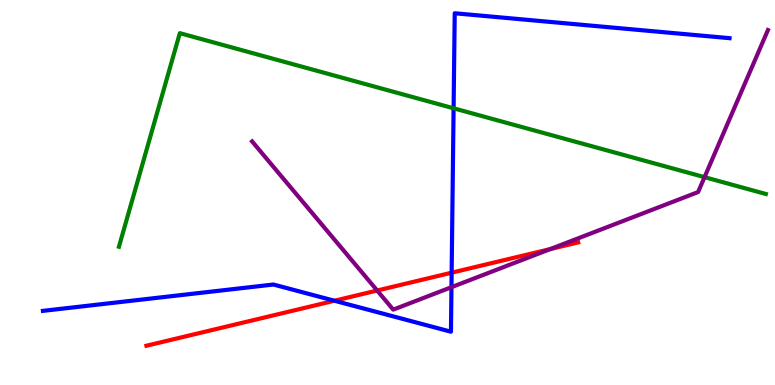[{'lines': ['blue', 'red'], 'intersections': [{'x': 4.32, 'y': 2.19}, {'x': 5.83, 'y': 2.92}]}, {'lines': ['green', 'red'], 'intersections': []}, {'lines': ['purple', 'red'], 'intersections': [{'x': 4.87, 'y': 2.45}, {'x': 7.1, 'y': 3.53}]}, {'lines': ['blue', 'green'], 'intersections': [{'x': 5.85, 'y': 7.19}]}, {'lines': ['blue', 'purple'], 'intersections': [{'x': 5.83, 'y': 2.54}]}, {'lines': ['green', 'purple'], 'intersections': [{'x': 9.09, 'y': 5.4}]}]